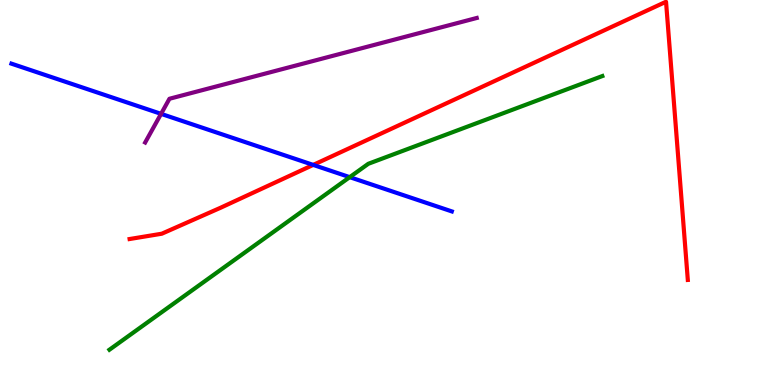[{'lines': ['blue', 'red'], 'intersections': [{'x': 4.04, 'y': 5.72}]}, {'lines': ['green', 'red'], 'intersections': []}, {'lines': ['purple', 'red'], 'intersections': []}, {'lines': ['blue', 'green'], 'intersections': [{'x': 4.51, 'y': 5.4}]}, {'lines': ['blue', 'purple'], 'intersections': [{'x': 2.08, 'y': 7.04}]}, {'lines': ['green', 'purple'], 'intersections': []}]